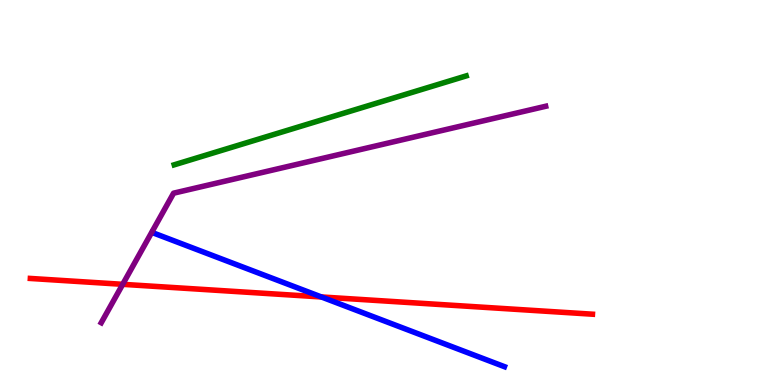[{'lines': ['blue', 'red'], 'intersections': [{'x': 4.15, 'y': 2.29}]}, {'lines': ['green', 'red'], 'intersections': []}, {'lines': ['purple', 'red'], 'intersections': [{'x': 1.58, 'y': 2.61}]}, {'lines': ['blue', 'green'], 'intersections': []}, {'lines': ['blue', 'purple'], 'intersections': []}, {'lines': ['green', 'purple'], 'intersections': []}]